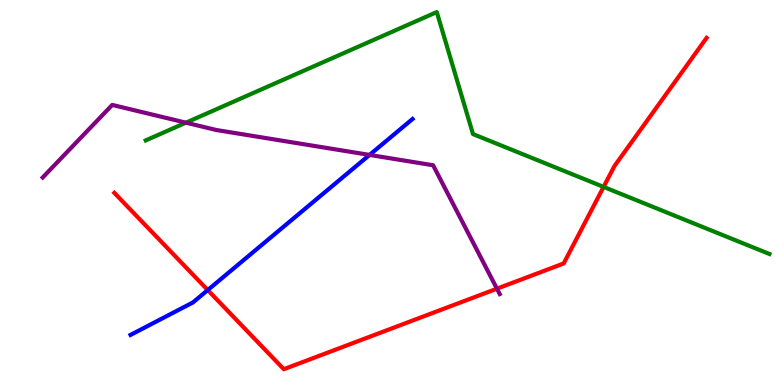[{'lines': ['blue', 'red'], 'intersections': [{'x': 2.68, 'y': 2.47}]}, {'lines': ['green', 'red'], 'intersections': [{'x': 7.79, 'y': 5.15}]}, {'lines': ['purple', 'red'], 'intersections': [{'x': 6.41, 'y': 2.5}]}, {'lines': ['blue', 'green'], 'intersections': []}, {'lines': ['blue', 'purple'], 'intersections': [{'x': 4.77, 'y': 5.98}]}, {'lines': ['green', 'purple'], 'intersections': [{'x': 2.4, 'y': 6.81}]}]